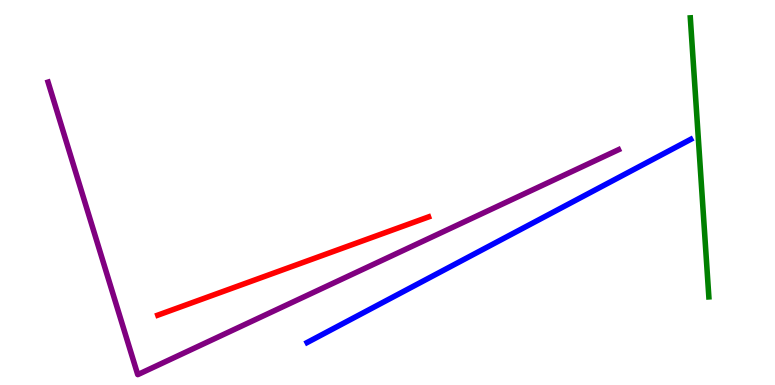[{'lines': ['blue', 'red'], 'intersections': []}, {'lines': ['green', 'red'], 'intersections': []}, {'lines': ['purple', 'red'], 'intersections': []}, {'lines': ['blue', 'green'], 'intersections': []}, {'lines': ['blue', 'purple'], 'intersections': []}, {'lines': ['green', 'purple'], 'intersections': []}]